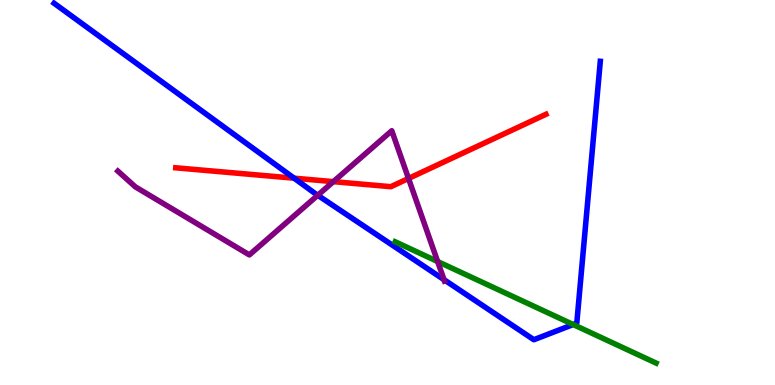[{'lines': ['blue', 'red'], 'intersections': [{'x': 3.8, 'y': 5.37}]}, {'lines': ['green', 'red'], 'intersections': []}, {'lines': ['purple', 'red'], 'intersections': [{'x': 4.3, 'y': 5.28}, {'x': 5.27, 'y': 5.36}]}, {'lines': ['blue', 'green'], 'intersections': [{'x': 7.4, 'y': 1.57}]}, {'lines': ['blue', 'purple'], 'intersections': [{'x': 4.1, 'y': 4.93}, {'x': 5.73, 'y': 2.74}]}, {'lines': ['green', 'purple'], 'intersections': [{'x': 5.65, 'y': 3.21}]}]